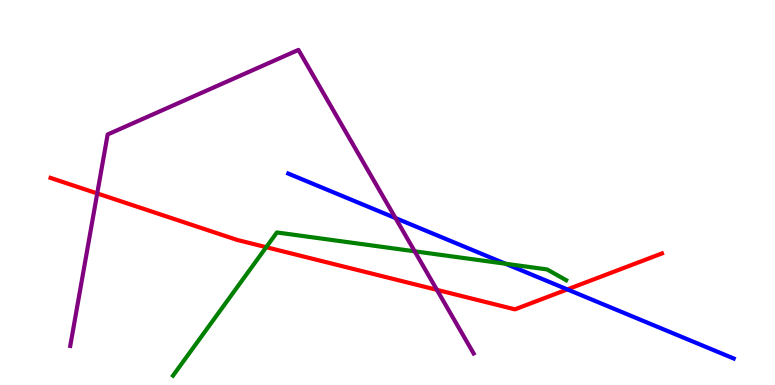[{'lines': ['blue', 'red'], 'intersections': [{'x': 7.32, 'y': 2.48}]}, {'lines': ['green', 'red'], 'intersections': [{'x': 3.44, 'y': 3.58}]}, {'lines': ['purple', 'red'], 'intersections': [{'x': 1.25, 'y': 4.98}, {'x': 5.64, 'y': 2.47}]}, {'lines': ['blue', 'green'], 'intersections': [{'x': 6.52, 'y': 3.15}]}, {'lines': ['blue', 'purple'], 'intersections': [{'x': 5.1, 'y': 4.34}]}, {'lines': ['green', 'purple'], 'intersections': [{'x': 5.35, 'y': 3.47}]}]